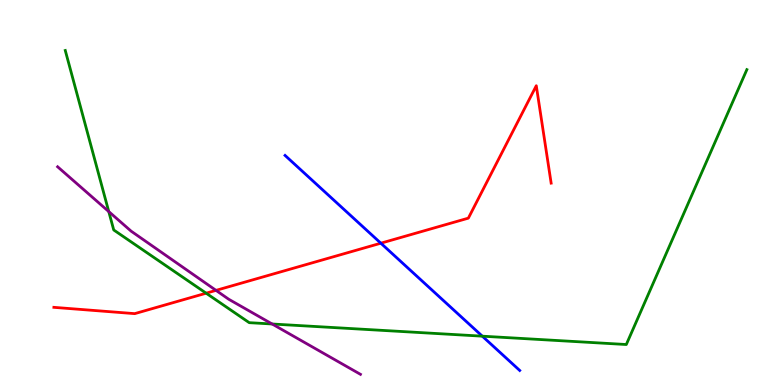[{'lines': ['blue', 'red'], 'intersections': [{'x': 4.91, 'y': 3.68}]}, {'lines': ['green', 'red'], 'intersections': [{'x': 2.66, 'y': 2.38}]}, {'lines': ['purple', 'red'], 'intersections': [{'x': 2.79, 'y': 2.46}]}, {'lines': ['blue', 'green'], 'intersections': [{'x': 6.22, 'y': 1.27}]}, {'lines': ['blue', 'purple'], 'intersections': []}, {'lines': ['green', 'purple'], 'intersections': [{'x': 1.4, 'y': 4.5}, {'x': 3.51, 'y': 1.58}]}]